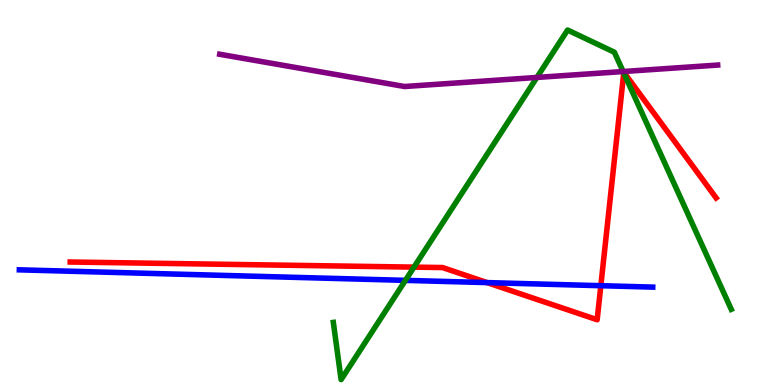[{'lines': ['blue', 'red'], 'intersections': [{'x': 6.29, 'y': 2.66}, {'x': 7.75, 'y': 2.58}]}, {'lines': ['green', 'red'], 'intersections': [{'x': 5.34, 'y': 3.06}, {'x': 8.05, 'y': 8.11}]}, {'lines': ['purple', 'red'], 'intersections': []}, {'lines': ['blue', 'green'], 'intersections': [{'x': 5.23, 'y': 2.72}]}, {'lines': ['blue', 'purple'], 'intersections': []}, {'lines': ['green', 'purple'], 'intersections': [{'x': 6.93, 'y': 7.99}, {'x': 8.04, 'y': 8.14}]}]